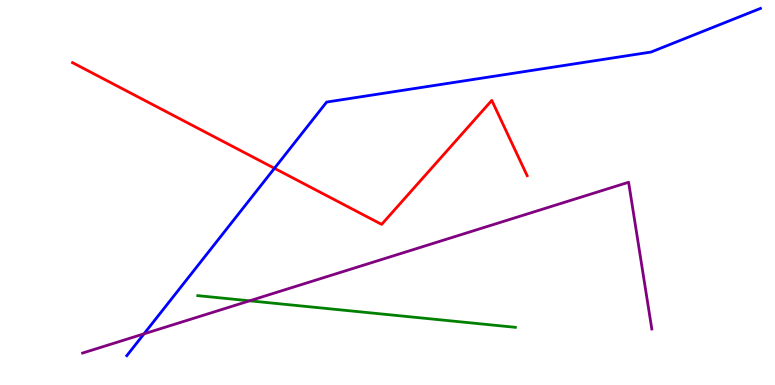[{'lines': ['blue', 'red'], 'intersections': [{'x': 3.54, 'y': 5.63}]}, {'lines': ['green', 'red'], 'intersections': []}, {'lines': ['purple', 'red'], 'intersections': []}, {'lines': ['blue', 'green'], 'intersections': []}, {'lines': ['blue', 'purple'], 'intersections': [{'x': 1.86, 'y': 1.33}]}, {'lines': ['green', 'purple'], 'intersections': [{'x': 3.22, 'y': 2.19}]}]